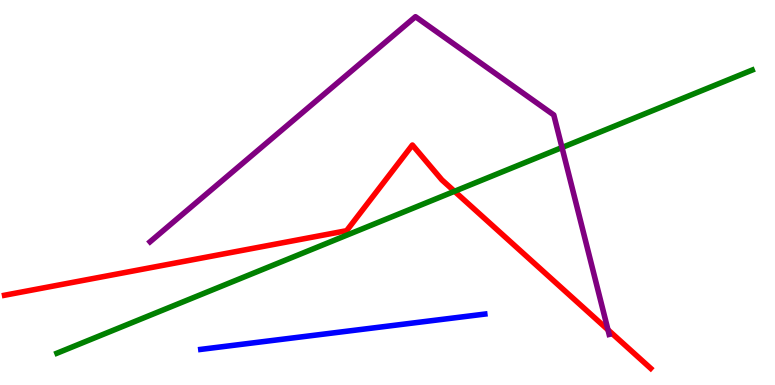[{'lines': ['blue', 'red'], 'intersections': []}, {'lines': ['green', 'red'], 'intersections': [{'x': 5.86, 'y': 5.03}]}, {'lines': ['purple', 'red'], 'intersections': [{'x': 7.84, 'y': 1.43}]}, {'lines': ['blue', 'green'], 'intersections': []}, {'lines': ['blue', 'purple'], 'intersections': []}, {'lines': ['green', 'purple'], 'intersections': [{'x': 7.25, 'y': 6.17}]}]